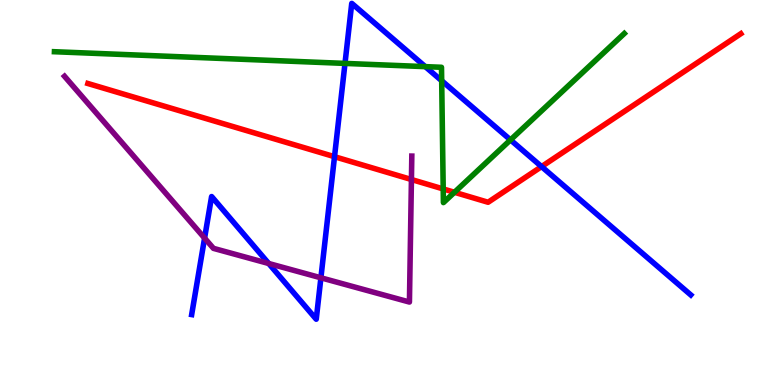[{'lines': ['blue', 'red'], 'intersections': [{'x': 4.32, 'y': 5.93}, {'x': 6.99, 'y': 5.67}]}, {'lines': ['green', 'red'], 'intersections': [{'x': 5.72, 'y': 5.09}, {'x': 5.86, 'y': 5.01}]}, {'lines': ['purple', 'red'], 'intersections': [{'x': 5.31, 'y': 5.34}]}, {'lines': ['blue', 'green'], 'intersections': [{'x': 4.45, 'y': 8.35}, {'x': 5.49, 'y': 8.27}, {'x': 5.7, 'y': 7.9}, {'x': 6.59, 'y': 6.37}]}, {'lines': ['blue', 'purple'], 'intersections': [{'x': 2.64, 'y': 3.82}, {'x': 3.47, 'y': 3.16}, {'x': 4.14, 'y': 2.78}]}, {'lines': ['green', 'purple'], 'intersections': []}]